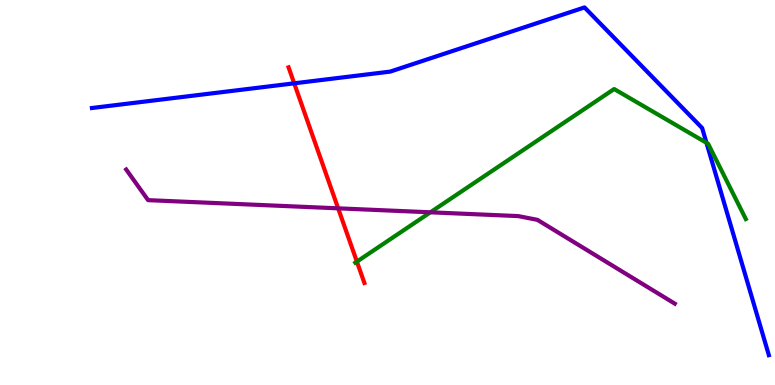[{'lines': ['blue', 'red'], 'intersections': [{'x': 3.8, 'y': 7.84}]}, {'lines': ['green', 'red'], 'intersections': [{'x': 4.61, 'y': 3.2}]}, {'lines': ['purple', 'red'], 'intersections': [{'x': 4.36, 'y': 4.59}]}, {'lines': ['blue', 'green'], 'intersections': [{'x': 9.12, 'y': 6.29}]}, {'lines': ['blue', 'purple'], 'intersections': []}, {'lines': ['green', 'purple'], 'intersections': [{'x': 5.55, 'y': 4.49}]}]